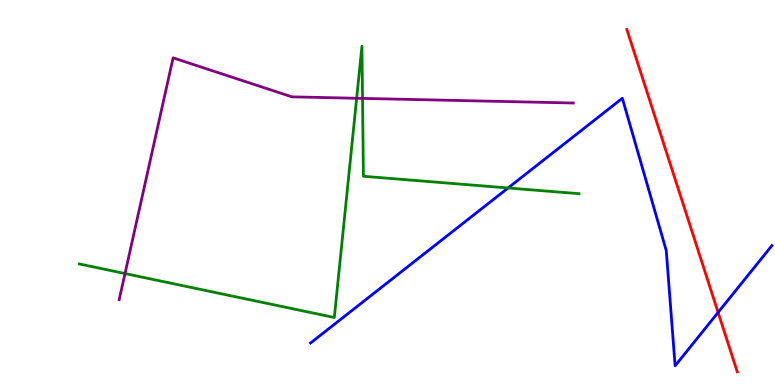[{'lines': ['blue', 'red'], 'intersections': [{'x': 9.27, 'y': 1.89}]}, {'lines': ['green', 'red'], 'intersections': []}, {'lines': ['purple', 'red'], 'intersections': []}, {'lines': ['blue', 'green'], 'intersections': [{'x': 6.56, 'y': 5.12}]}, {'lines': ['blue', 'purple'], 'intersections': []}, {'lines': ['green', 'purple'], 'intersections': [{'x': 1.61, 'y': 2.89}, {'x': 4.6, 'y': 7.45}, {'x': 4.68, 'y': 7.44}]}]